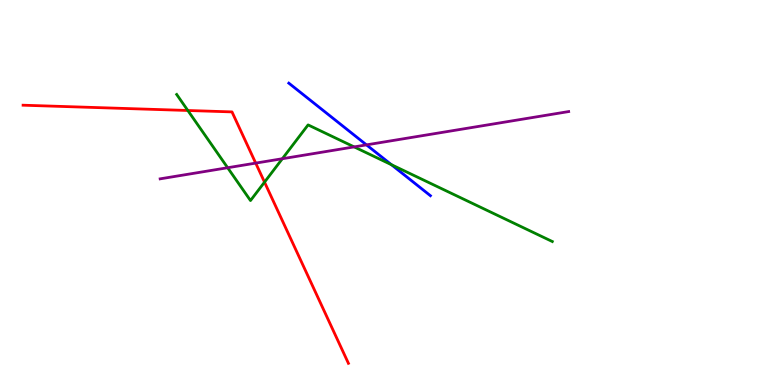[{'lines': ['blue', 'red'], 'intersections': []}, {'lines': ['green', 'red'], 'intersections': [{'x': 2.42, 'y': 7.13}, {'x': 3.41, 'y': 5.27}]}, {'lines': ['purple', 'red'], 'intersections': [{'x': 3.3, 'y': 5.76}]}, {'lines': ['blue', 'green'], 'intersections': [{'x': 5.05, 'y': 5.72}]}, {'lines': ['blue', 'purple'], 'intersections': [{'x': 4.73, 'y': 6.24}]}, {'lines': ['green', 'purple'], 'intersections': [{'x': 2.94, 'y': 5.64}, {'x': 3.64, 'y': 5.88}, {'x': 4.57, 'y': 6.18}]}]